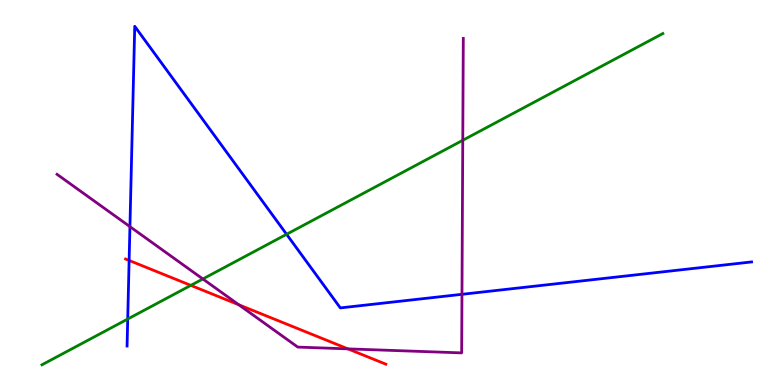[{'lines': ['blue', 'red'], 'intersections': [{'x': 1.67, 'y': 3.24}]}, {'lines': ['green', 'red'], 'intersections': [{'x': 2.46, 'y': 2.59}]}, {'lines': ['purple', 'red'], 'intersections': [{'x': 3.08, 'y': 2.08}, {'x': 4.49, 'y': 0.938}]}, {'lines': ['blue', 'green'], 'intersections': [{'x': 1.65, 'y': 1.71}, {'x': 3.7, 'y': 3.91}]}, {'lines': ['blue', 'purple'], 'intersections': [{'x': 1.68, 'y': 4.11}, {'x': 5.96, 'y': 2.36}]}, {'lines': ['green', 'purple'], 'intersections': [{'x': 2.62, 'y': 2.75}, {'x': 5.97, 'y': 6.36}]}]